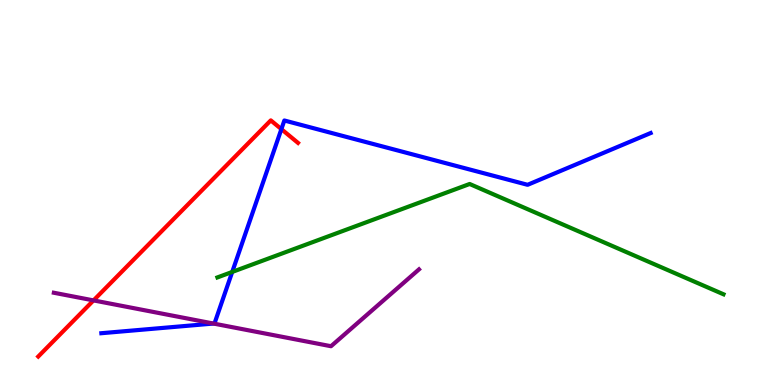[{'lines': ['blue', 'red'], 'intersections': [{'x': 3.63, 'y': 6.65}]}, {'lines': ['green', 'red'], 'intersections': []}, {'lines': ['purple', 'red'], 'intersections': [{'x': 1.21, 'y': 2.2}]}, {'lines': ['blue', 'green'], 'intersections': [{'x': 3.0, 'y': 2.94}]}, {'lines': ['blue', 'purple'], 'intersections': [{'x': 2.75, 'y': 1.6}]}, {'lines': ['green', 'purple'], 'intersections': []}]